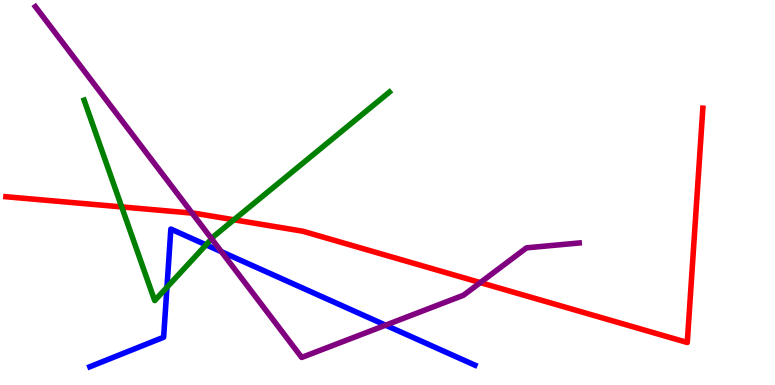[{'lines': ['blue', 'red'], 'intersections': []}, {'lines': ['green', 'red'], 'intersections': [{'x': 1.57, 'y': 4.63}, {'x': 3.02, 'y': 4.29}]}, {'lines': ['purple', 'red'], 'intersections': [{'x': 2.48, 'y': 4.46}, {'x': 6.2, 'y': 2.66}]}, {'lines': ['blue', 'green'], 'intersections': [{'x': 2.15, 'y': 2.54}, {'x': 2.66, 'y': 3.64}]}, {'lines': ['blue', 'purple'], 'intersections': [{'x': 2.86, 'y': 3.46}, {'x': 4.98, 'y': 1.55}]}, {'lines': ['green', 'purple'], 'intersections': [{'x': 2.73, 'y': 3.8}]}]